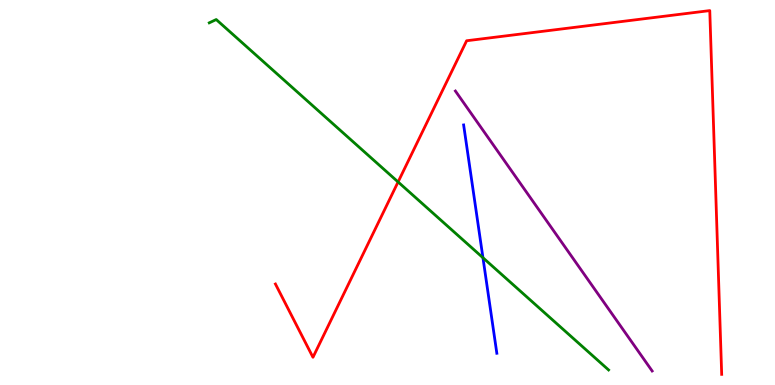[{'lines': ['blue', 'red'], 'intersections': []}, {'lines': ['green', 'red'], 'intersections': [{'x': 5.14, 'y': 5.27}]}, {'lines': ['purple', 'red'], 'intersections': []}, {'lines': ['blue', 'green'], 'intersections': [{'x': 6.23, 'y': 3.31}]}, {'lines': ['blue', 'purple'], 'intersections': []}, {'lines': ['green', 'purple'], 'intersections': []}]